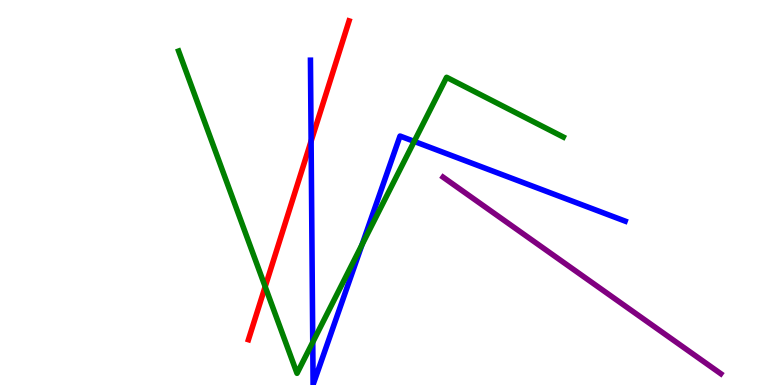[{'lines': ['blue', 'red'], 'intersections': [{'x': 4.01, 'y': 6.33}]}, {'lines': ['green', 'red'], 'intersections': [{'x': 3.42, 'y': 2.55}]}, {'lines': ['purple', 'red'], 'intersections': []}, {'lines': ['blue', 'green'], 'intersections': [{'x': 4.04, 'y': 1.11}, {'x': 4.67, 'y': 3.64}, {'x': 5.34, 'y': 6.33}]}, {'lines': ['blue', 'purple'], 'intersections': []}, {'lines': ['green', 'purple'], 'intersections': []}]